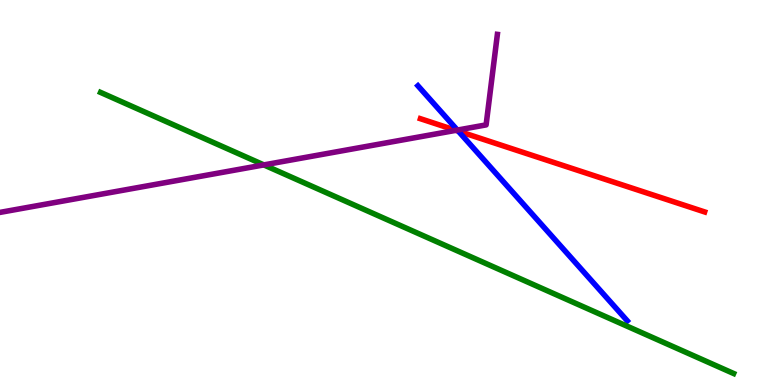[{'lines': ['blue', 'red'], 'intersections': [{'x': 5.91, 'y': 6.59}]}, {'lines': ['green', 'red'], 'intersections': []}, {'lines': ['purple', 'red'], 'intersections': [{'x': 5.88, 'y': 6.61}]}, {'lines': ['blue', 'green'], 'intersections': []}, {'lines': ['blue', 'purple'], 'intersections': [{'x': 5.9, 'y': 6.62}]}, {'lines': ['green', 'purple'], 'intersections': [{'x': 3.4, 'y': 5.72}]}]